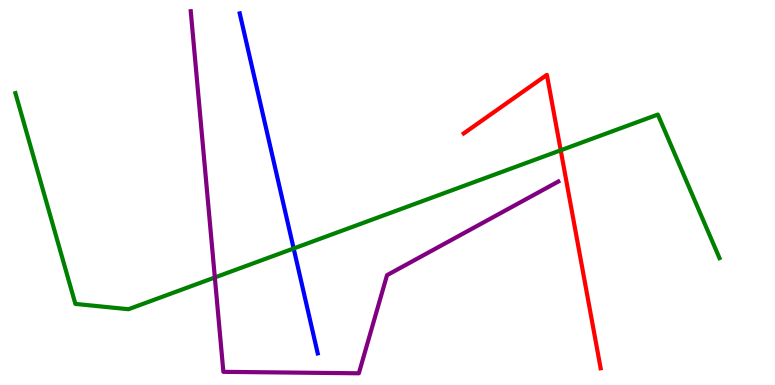[{'lines': ['blue', 'red'], 'intersections': []}, {'lines': ['green', 'red'], 'intersections': [{'x': 7.24, 'y': 6.1}]}, {'lines': ['purple', 'red'], 'intersections': []}, {'lines': ['blue', 'green'], 'intersections': [{'x': 3.79, 'y': 3.55}]}, {'lines': ['blue', 'purple'], 'intersections': []}, {'lines': ['green', 'purple'], 'intersections': [{'x': 2.77, 'y': 2.79}]}]